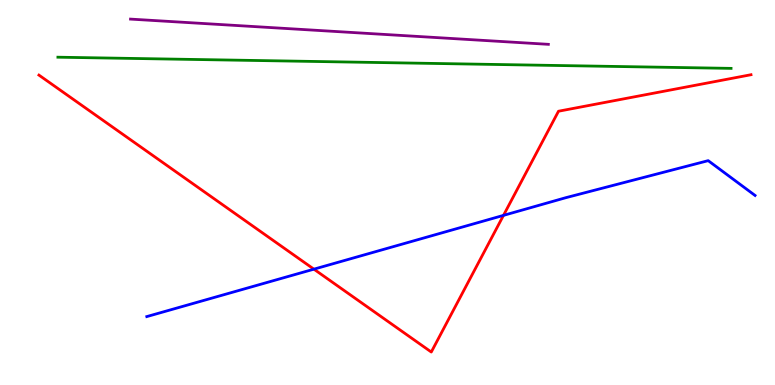[{'lines': ['blue', 'red'], 'intersections': [{'x': 4.05, 'y': 3.01}, {'x': 6.5, 'y': 4.41}]}, {'lines': ['green', 'red'], 'intersections': []}, {'lines': ['purple', 'red'], 'intersections': []}, {'lines': ['blue', 'green'], 'intersections': []}, {'lines': ['blue', 'purple'], 'intersections': []}, {'lines': ['green', 'purple'], 'intersections': []}]